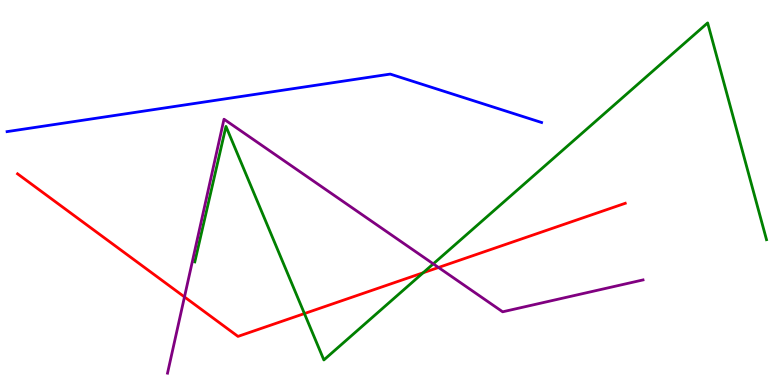[{'lines': ['blue', 'red'], 'intersections': []}, {'lines': ['green', 'red'], 'intersections': [{'x': 3.93, 'y': 1.86}, {'x': 5.46, 'y': 2.92}]}, {'lines': ['purple', 'red'], 'intersections': [{'x': 2.38, 'y': 2.29}, {'x': 5.66, 'y': 3.05}]}, {'lines': ['blue', 'green'], 'intersections': []}, {'lines': ['blue', 'purple'], 'intersections': []}, {'lines': ['green', 'purple'], 'intersections': [{'x': 5.59, 'y': 3.15}]}]